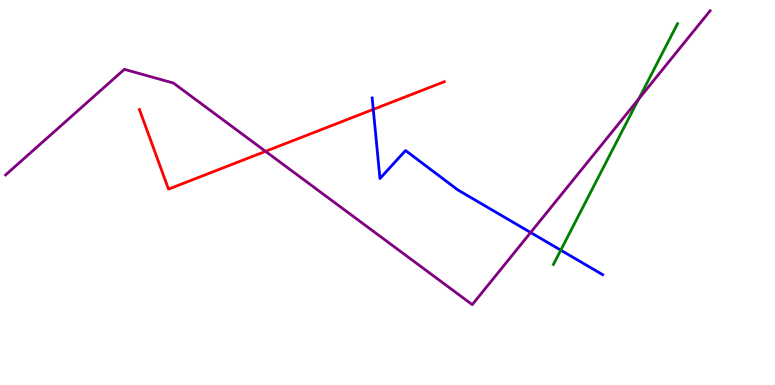[{'lines': ['blue', 'red'], 'intersections': [{'x': 4.82, 'y': 7.16}]}, {'lines': ['green', 'red'], 'intersections': []}, {'lines': ['purple', 'red'], 'intersections': [{'x': 3.43, 'y': 6.07}]}, {'lines': ['blue', 'green'], 'intersections': [{'x': 7.24, 'y': 3.5}]}, {'lines': ['blue', 'purple'], 'intersections': [{'x': 6.85, 'y': 3.96}]}, {'lines': ['green', 'purple'], 'intersections': [{'x': 8.24, 'y': 7.43}]}]